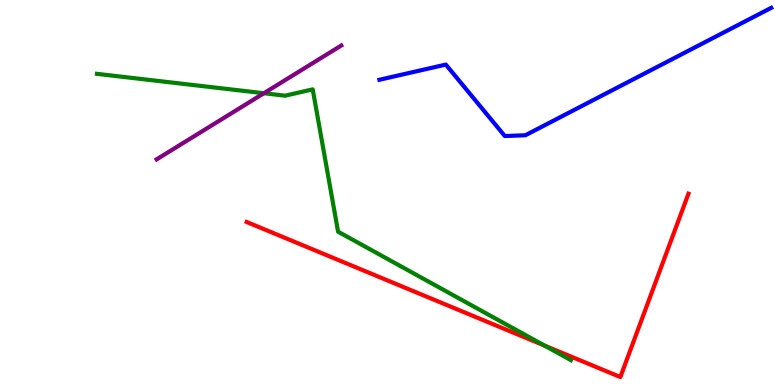[{'lines': ['blue', 'red'], 'intersections': []}, {'lines': ['green', 'red'], 'intersections': [{'x': 7.03, 'y': 1.02}]}, {'lines': ['purple', 'red'], 'intersections': []}, {'lines': ['blue', 'green'], 'intersections': []}, {'lines': ['blue', 'purple'], 'intersections': []}, {'lines': ['green', 'purple'], 'intersections': [{'x': 3.4, 'y': 7.58}]}]